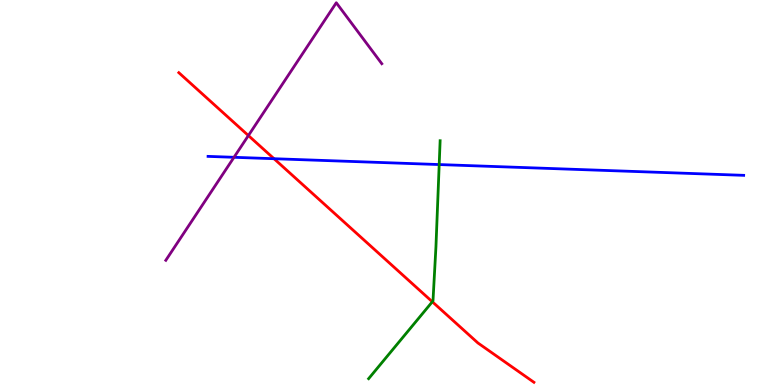[{'lines': ['blue', 'red'], 'intersections': [{'x': 3.54, 'y': 5.88}]}, {'lines': ['green', 'red'], 'intersections': [{'x': 5.58, 'y': 2.16}]}, {'lines': ['purple', 'red'], 'intersections': [{'x': 3.21, 'y': 6.48}]}, {'lines': ['blue', 'green'], 'intersections': [{'x': 5.67, 'y': 5.73}]}, {'lines': ['blue', 'purple'], 'intersections': [{'x': 3.02, 'y': 5.91}]}, {'lines': ['green', 'purple'], 'intersections': []}]